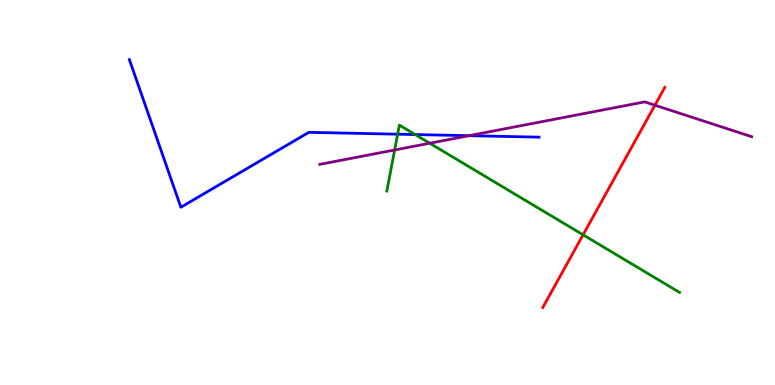[{'lines': ['blue', 'red'], 'intersections': []}, {'lines': ['green', 'red'], 'intersections': [{'x': 7.52, 'y': 3.9}]}, {'lines': ['purple', 'red'], 'intersections': [{'x': 8.45, 'y': 7.27}]}, {'lines': ['blue', 'green'], 'intersections': [{'x': 5.13, 'y': 6.51}, {'x': 5.36, 'y': 6.5}]}, {'lines': ['blue', 'purple'], 'intersections': [{'x': 6.05, 'y': 6.48}]}, {'lines': ['green', 'purple'], 'intersections': [{'x': 5.09, 'y': 6.1}, {'x': 5.54, 'y': 6.28}]}]